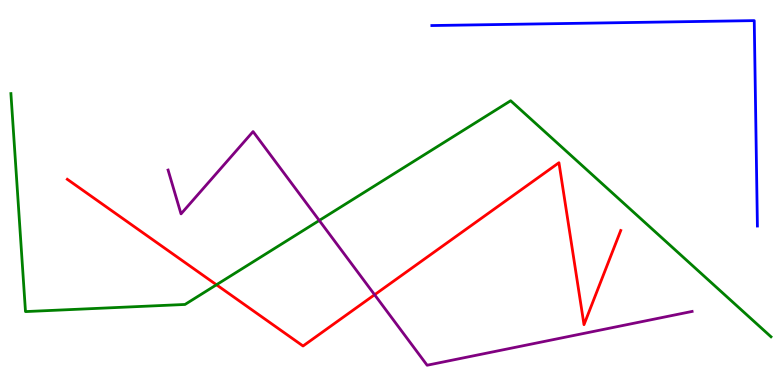[{'lines': ['blue', 'red'], 'intersections': []}, {'lines': ['green', 'red'], 'intersections': [{'x': 2.79, 'y': 2.6}]}, {'lines': ['purple', 'red'], 'intersections': [{'x': 4.83, 'y': 2.34}]}, {'lines': ['blue', 'green'], 'intersections': []}, {'lines': ['blue', 'purple'], 'intersections': []}, {'lines': ['green', 'purple'], 'intersections': [{'x': 4.12, 'y': 4.27}]}]